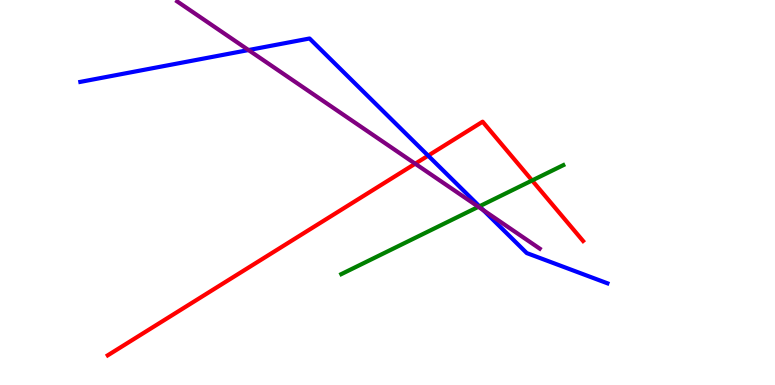[{'lines': ['blue', 'red'], 'intersections': [{'x': 5.52, 'y': 5.96}]}, {'lines': ['green', 'red'], 'intersections': [{'x': 6.87, 'y': 5.31}]}, {'lines': ['purple', 'red'], 'intersections': [{'x': 5.36, 'y': 5.75}]}, {'lines': ['blue', 'green'], 'intersections': [{'x': 6.19, 'y': 4.64}]}, {'lines': ['blue', 'purple'], 'intersections': [{'x': 3.21, 'y': 8.7}, {'x': 6.24, 'y': 4.54}]}, {'lines': ['green', 'purple'], 'intersections': [{'x': 6.17, 'y': 4.63}]}]